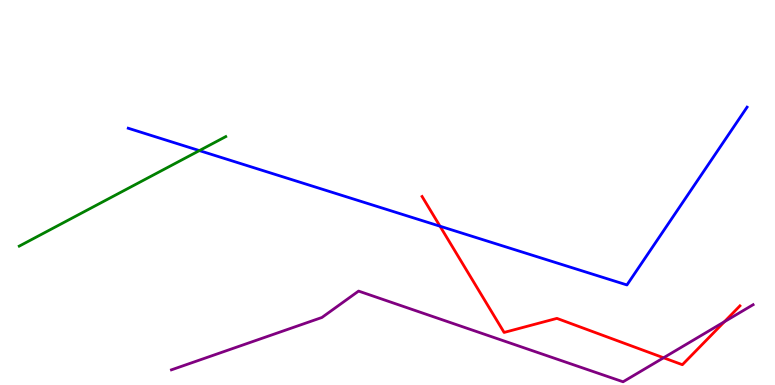[{'lines': ['blue', 'red'], 'intersections': [{'x': 5.68, 'y': 4.12}]}, {'lines': ['green', 'red'], 'intersections': []}, {'lines': ['purple', 'red'], 'intersections': [{'x': 8.56, 'y': 0.707}, {'x': 9.35, 'y': 1.64}]}, {'lines': ['blue', 'green'], 'intersections': [{'x': 2.57, 'y': 6.09}]}, {'lines': ['blue', 'purple'], 'intersections': []}, {'lines': ['green', 'purple'], 'intersections': []}]